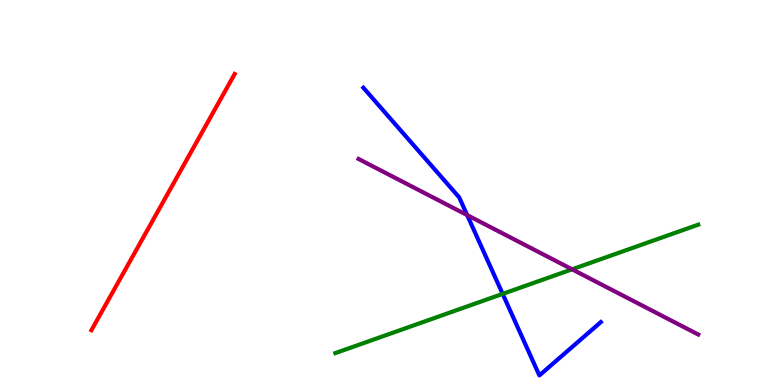[{'lines': ['blue', 'red'], 'intersections': []}, {'lines': ['green', 'red'], 'intersections': []}, {'lines': ['purple', 'red'], 'intersections': []}, {'lines': ['blue', 'green'], 'intersections': [{'x': 6.49, 'y': 2.37}]}, {'lines': ['blue', 'purple'], 'intersections': [{'x': 6.03, 'y': 4.41}]}, {'lines': ['green', 'purple'], 'intersections': [{'x': 7.38, 'y': 3.0}]}]